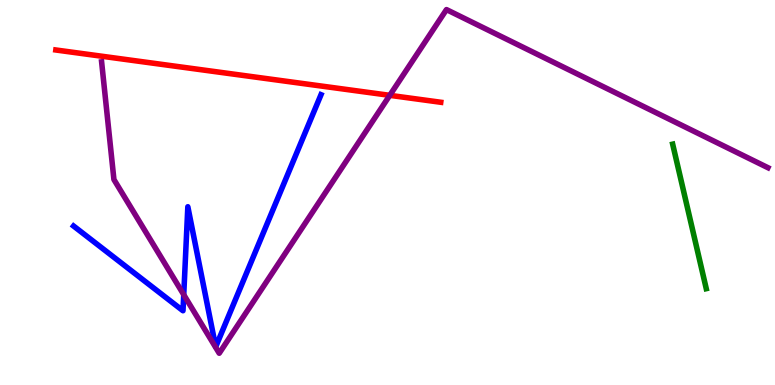[{'lines': ['blue', 'red'], 'intersections': []}, {'lines': ['green', 'red'], 'intersections': []}, {'lines': ['purple', 'red'], 'intersections': [{'x': 5.03, 'y': 7.52}]}, {'lines': ['blue', 'green'], 'intersections': []}, {'lines': ['blue', 'purple'], 'intersections': [{'x': 2.37, 'y': 2.34}]}, {'lines': ['green', 'purple'], 'intersections': []}]